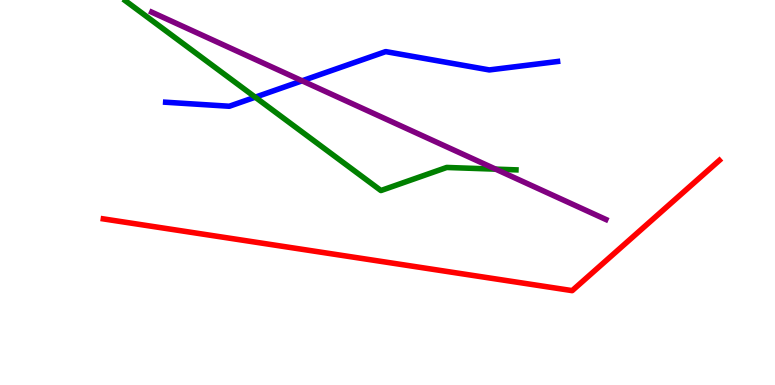[{'lines': ['blue', 'red'], 'intersections': []}, {'lines': ['green', 'red'], 'intersections': []}, {'lines': ['purple', 'red'], 'intersections': []}, {'lines': ['blue', 'green'], 'intersections': [{'x': 3.29, 'y': 7.48}]}, {'lines': ['blue', 'purple'], 'intersections': [{'x': 3.9, 'y': 7.9}]}, {'lines': ['green', 'purple'], 'intersections': [{'x': 6.4, 'y': 5.61}]}]